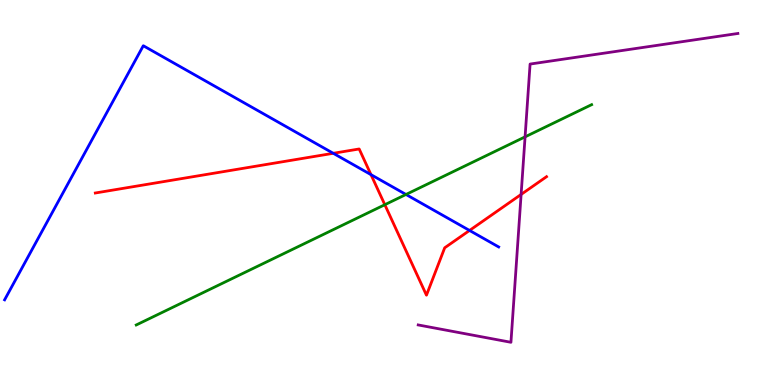[{'lines': ['blue', 'red'], 'intersections': [{'x': 4.3, 'y': 6.02}, {'x': 4.79, 'y': 5.46}, {'x': 6.06, 'y': 4.01}]}, {'lines': ['green', 'red'], 'intersections': [{'x': 4.97, 'y': 4.68}]}, {'lines': ['purple', 'red'], 'intersections': [{'x': 6.72, 'y': 4.95}]}, {'lines': ['blue', 'green'], 'intersections': [{'x': 5.24, 'y': 4.95}]}, {'lines': ['blue', 'purple'], 'intersections': []}, {'lines': ['green', 'purple'], 'intersections': [{'x': 6.78, 'y': 6.45}]}]